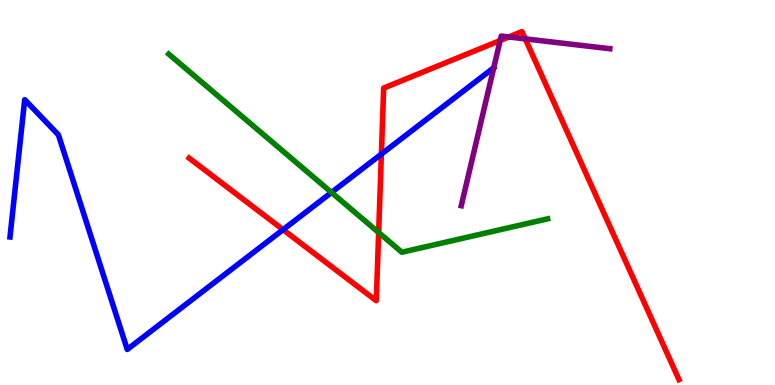[{'lines': ['blue', 'red'], 'intersections': [{'x': 3.65, 'y': 4.03}, {'x': 4.92, 'y': 6.0}]}, {'lines': ['green', 'red'], 'intersections': [{'x': 4.89, 'y': 3.96}]}, {'lines': ['purple', 'red'], 'intersections': [{'x': 6.45, 'y': 8.95}, {'x': 6.57, 'y': 9.04}, {'x': 6.78, 'y': 8.99}]}, {'lines': ['blue', 'green'], 'intersections': [{'x': 4.28, 'y': 5.0}]}, {'lines': ['blue', 'purple'], 'intersections': []}, {'lines': ['green', 'purple'], 'intersections': []}]